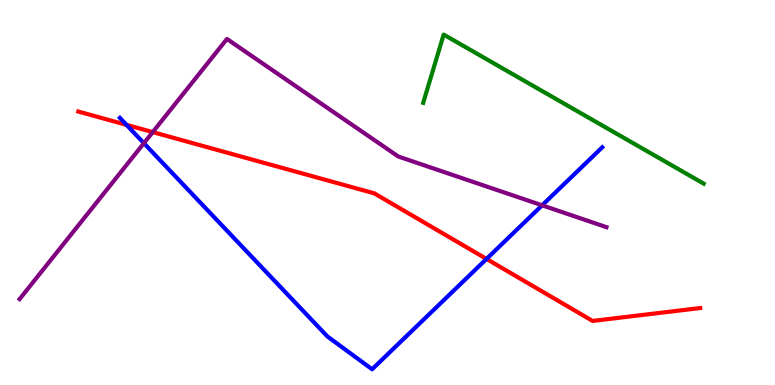[{'lines': ['blue', 'red'], 'intersections': [{'x': 1.63, 'y': 6.76}, {'x': 6.28, 'y': 3.27}]}, {'lines': ['green', 'red'], 'intersections': []}, {'lines': ['purple', 'red'], 'intersections': [{'x': 1.97, 'y': 6.57}]}, {'lines': ['blue', 'green'], 'intersections': []}, {'lines': ['blue', 'purple'], 'intersections': [{'x': 1.86, 'y': 6.28}, {'x': 6.99, 'y': 4.67}]}, {'lines': ['green', 'purple'], 'intersections': []}]